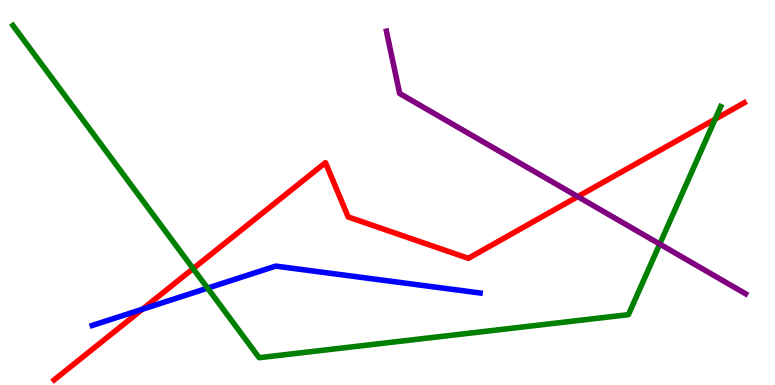[{'lines': ['blue', 'red'], 'intersections': [{'x': 1.84, 'y': 1.97}]}, {'lines': ['green', 'red'], 'intersections': [{'x': 2.49, 'y': 3.02}, {'x': 9.23, 'y': 6.9}]}, {'lines': ['purple', 'red'], 'intersections': [{'x': 7.46, 'y': 4.89}]}, {'lines': ['blue', 'green'], 'intersections': [{'x': 2.68, 'y': 2.52}]}, {'lines': ['blue', 'purple'], 'intersections': []}, {'lines': ['green', 'purple'], 'intersections': [{'x': 8.51, 'y': 3.66}]}]